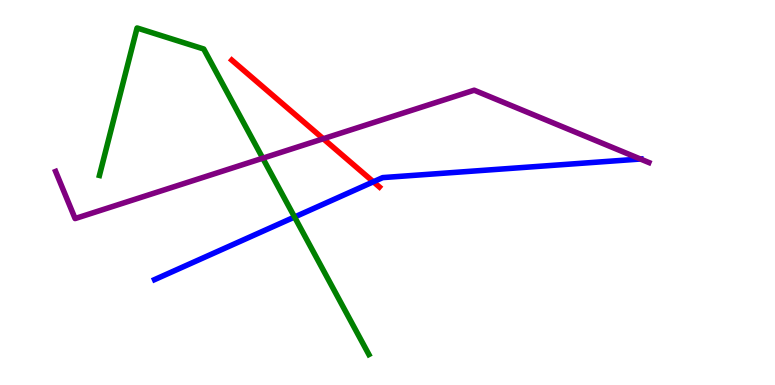[{'lines': ['blue', 'red'], 'intersections': [{'x': 4.82, 'y': 5.28}]}, {'lines': ['green', 'red'], 'intersections': []}, {'lines': ['purple', 'red'], 'intersections': [{'x': 4.17, 'y': 6.4}]}, {'lines': ['blue', 'green'], 'intersections': [{'x': 3.8, 'y': 4.36}]}, {'lines': ['blue', 'purple'], 'intersections': [{'x': 8.26, 'y': 5.87}]}, {'lines': ['green', 'purple'], 'intersections': [{'x': 3.39, 'y': 5.89}]}]